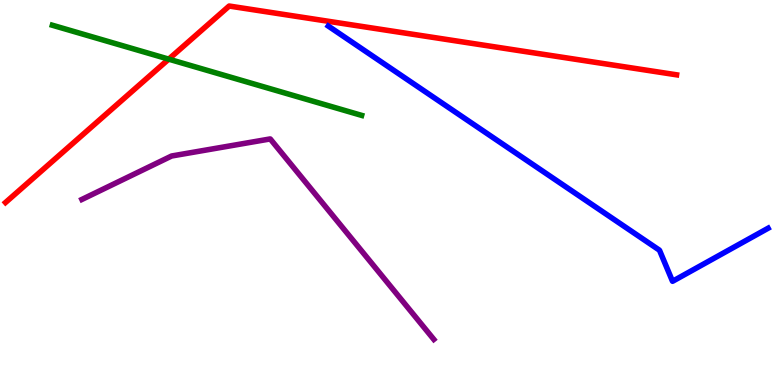[{'lines': ['blue', 'red'], 'intersections': []}, {'lines': ['green', 'red'], 'intersections': [{'x': 2.18, 'y': 8.46}]}, {'lines': ['purple', 'red'], 'intersections': []}, {'lines': ['blue', 'green'], 'intersections': []}, {'lines': ['blue', 'purple'], 'intersections': []}, {'lines': ['green', 'purple'], 'intersections': []}]